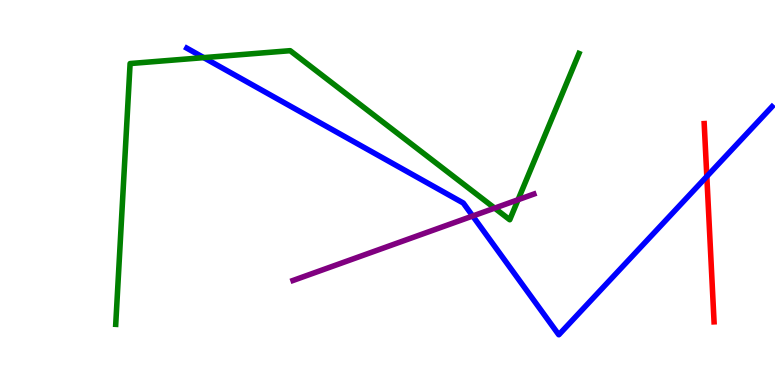[{'lines': ['blue', 'red'], 'intersections': [{'x': 9.12, 'y': 5.42}]}, {'lines': ['green', 'red'], 'intersections': []}, {'lines': ['purple', 'red'], 'intersections': []}, {'lines': ['blue', 'green'], 'intersections': [{'x': 2.63, 'y': 8.5}]}, {'lines': ['blue', 'purple'], 'intersections': [{'x': 6.1, 'y': 4.39}]}, {'lines': ['green', 'purple'], 'intersections': [{'x': 6.38, 'y': 4.59}, {'x': 6.68, 'y': 4.81}]}]